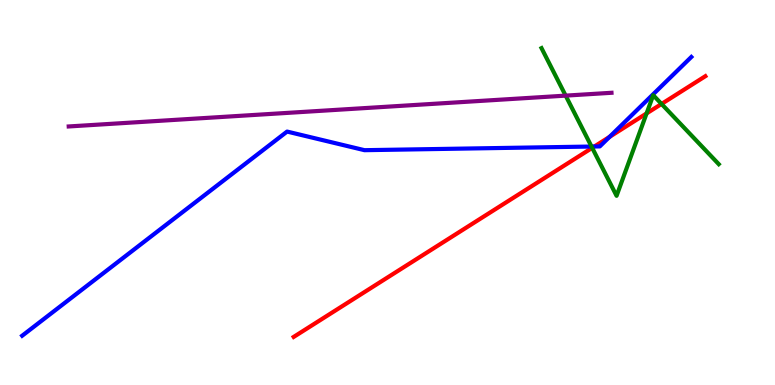[{'lines': ['blue', 'red'], 'intersections': [{'x': 7.67, 'y': 6.2}, {'x': 7.87, 'y': 6.45}]}, {'lines': ['green', 'red'], 'intersections': [{'x': 7.64, 'y': 6.16}, {'x': 8.34, 'y': 7.05}, {'x': 8.54, 'y': 7.3}]}, {'lines': ['purple', 'red'], 'intersections': []}, {'lines': ['blue', 'green'], 'intersections': [{'x': 7.63, 'y': 6.19}]}, {'lines': ['blue', 'purple'], 'intersections': []}, {'lines': ['green', 'purple'], 'intersections': [{'x': 7.3, 'y': 7.52}]}]